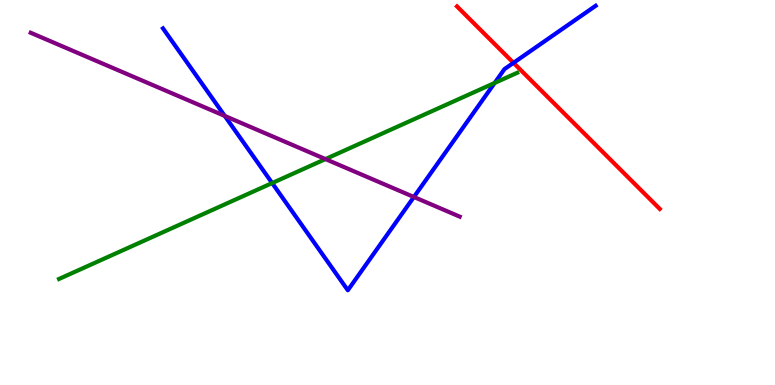[{'lines': ['blue', 'red'], 'intersections': [{'x': 6.63, 'y': 8.37}]}, {'lines': ['green', 'red'], 'intersections': []}, {'lines': ['purple', 'red'], 'intersections': []}, {'lines': ['blue', 'green'], 'intersections': [{'x': 3.51, 'y': 5.25}, {'x': 6.38, 'y': 7.85}]}, {'lines': ['blue', 'purple'], 'intersections': [{'x': 2.9, 'y': 6.99}, {'x': 5.34, 'y': 4.88}]}, {'lines': ['green', 'purple'], 'intersections': [{'x': 4.2, 'y': 5.87}]}]